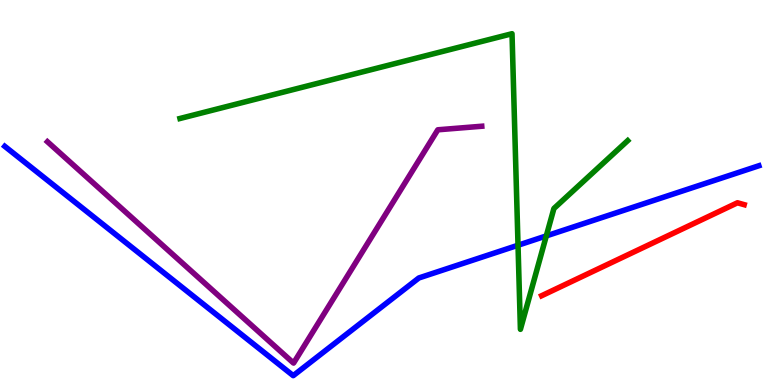[{'lines': ['blue', 'red'], 'intersections': []}, {'lines': ['green', 'red'], 'intersections': []}, {'lines': ['purple', 'red'], 'intersections': []}, {'lines': ['blue', 'green'], 'intersections': [{'x': 6.68, 'y': 3.63}, {'x': 7.05, 'y': 3.87}]}, {'lines': ['blue', 'purple'], 'intersections': []}, {'lines': ['green', 'purple'], 'intersections': []}]